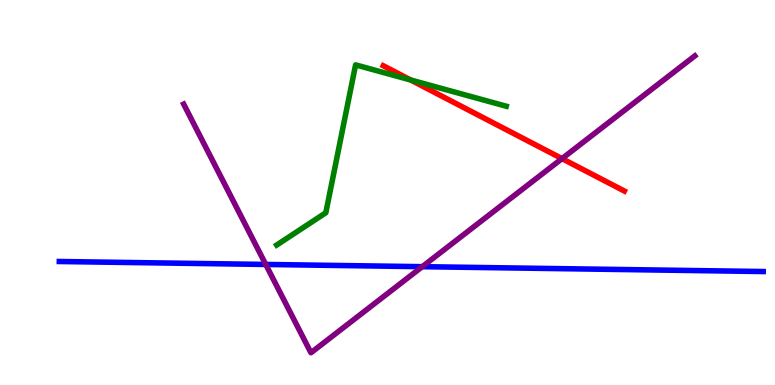[{'lines': ['blue', 'red'], 'intersections': []}, {'lines': ['green', 'red'], 'intersections': [{'x': 5.3, 'y': 7.92}]}, {'lines': ['purple', 'red'], 'intersections': [{'x': 7.25, 'y': 5.88}]}, {'lines': ['blue', 'green'], 'intersections': []}, {'lines': ['blue', 'purple'], 'intersections': [{'x': 3.43, 'y': 3.13}, {'x': 5.45, 'y': 3.07}]}, {'lines': ['green', 'purple'], 'intersections': []}]